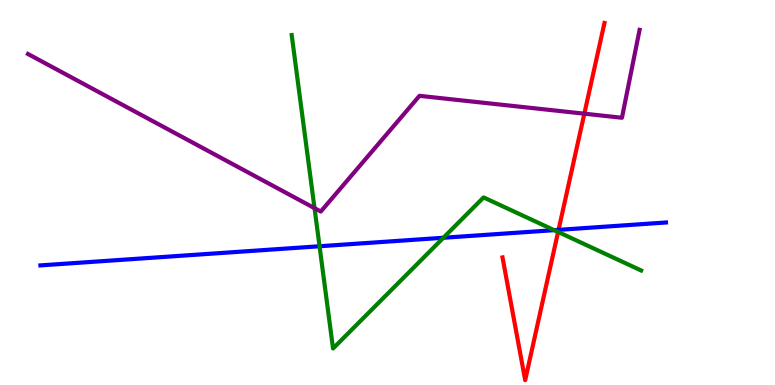[{'lines': ['blue', 'red'], 'intersections': [{'x': 7.21, 'y': 4.03}]}, {'lines': ['green', 'red'], 'intersections': [{'x': 7.2, 'y': 3.98}]}, {'lines': ['purple', 'red'], 'intersections': [{'x': 7.54, 'y': 7.05}]}, {'lines': ['blue', 'green'], 'intersections': [{'x': 4.12, 'y': 3.6}, {'x': 5.72, 'y': 3.82}, {'x': 7.15, 'y': 4.02}]}, {'lines': ['blue', 'purple'], 'intersections': []}, {'lines': ['green', 'purple'], 'intersections': [{'x': 4.06, 'y': 4.59}]}]